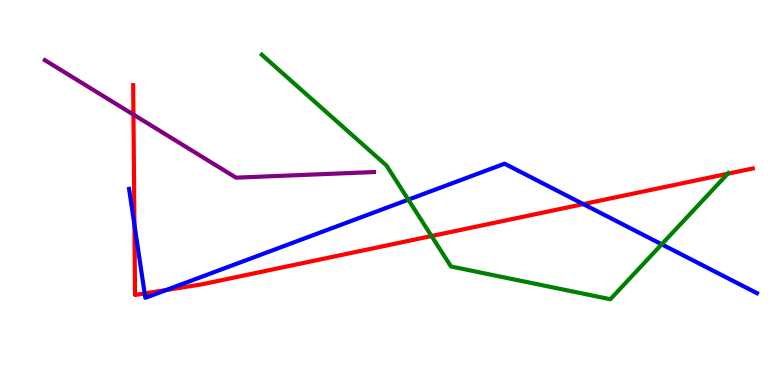[{'lines': ['blue', 'red'], 'intersections': [{'x': 1.73, 'y': 4.16}, {'x': 1.87, 'y': 2.38}, {'x': 2.15, 'y': 2.47}, {'x': 7.53, 'y': 4.7}]}, {'lines': ['green', 'red'], 'intersections': [{'x': 5.57, 'y': 3.87}, {'x': 9.39, 'y': 5.49}]}, {'lines': ['purple', 'red'], 'intersections': [{'x': 1.72, 'y': 7.02}]}, {'lines': ['blue', 'green'], 'intersections': [{'x': 5.27, 'y': 4.81}, {'x': 8.54, 'y': 3.65}]}, {'lines': ['blue', 'purple'], 'intersections': []}, {'lines': ['green', 'purple'], 'intersections': []}]